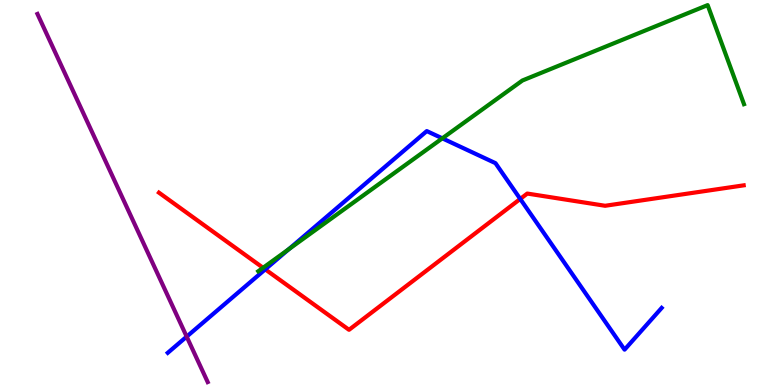[{'lines': ['blue', 'red'], 'intersections': [{'x': 3.42, 'y': 3.0}, {'x': 6.71, 'y': 4.83}]}, {'lines': ['green', 'red'], 'intersections': [{'x': 3.39, 'y': 3.04}]}, {'lines': ['purple', 'red'], 'intersections': []}, {'lines': ['blue', 'green'], 'intersections': [{'x': 3.73, 'y': 3.53}, {'x': 5.71, 'y': 6.41}]}, {'lines': ['blue', 'purple'], 'intersections': [{'x': 2.41, 'y': 1.26}]}, {'lines': ['green', 'purple'], 'intersections': []}]